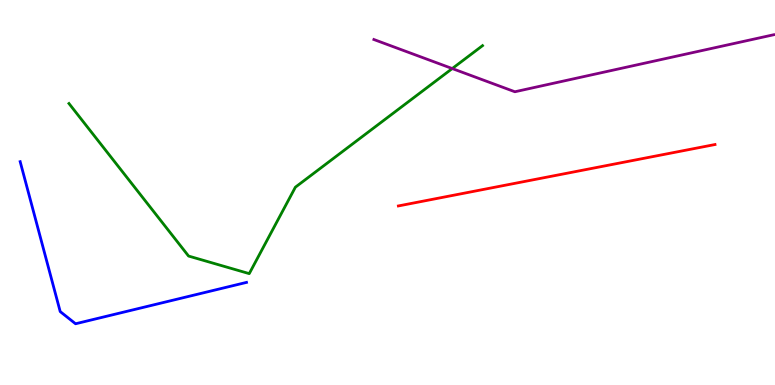[{'lines': ['blue', 'red'], 'intersections': []}, {'lines': ['green', 'red'], 'intersections': []}, {'lines': ['purple', 'red'], 'intersections': []}, {'lines': ['blue', 'green'], 'intersections': []}, {'lines': ['blue', 'purple'], 'intersections': []}, {'lines': ['green', 'purple'], 'intersections': [{'x': 5.84, 'y': 8.22}]}]